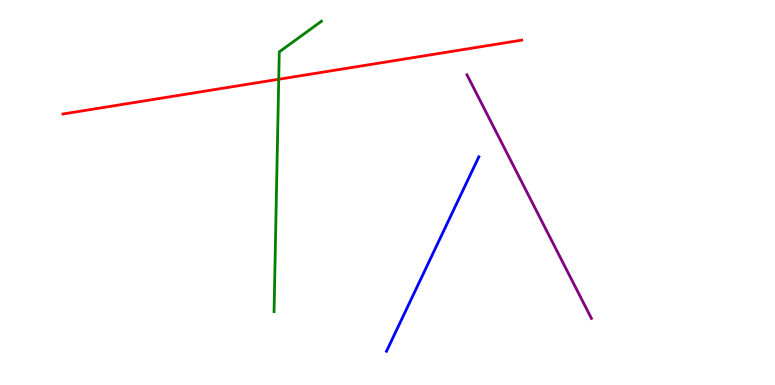[{'lines': ['blue', 'red'], 'intersections': []}, {'lines': ['green', 'red'], 'intersections': [{'x': 3.6, 'y': 7.94}]}, {'lines': ['purple', 'red'], 'intersections': []}, {'lines': ['blue', 'green'], 'intersections': []}, {'lines': ['blue', 'purple'], 'intersections': []}, {'lines': ['green', 'purple'], 'intersections': []}]